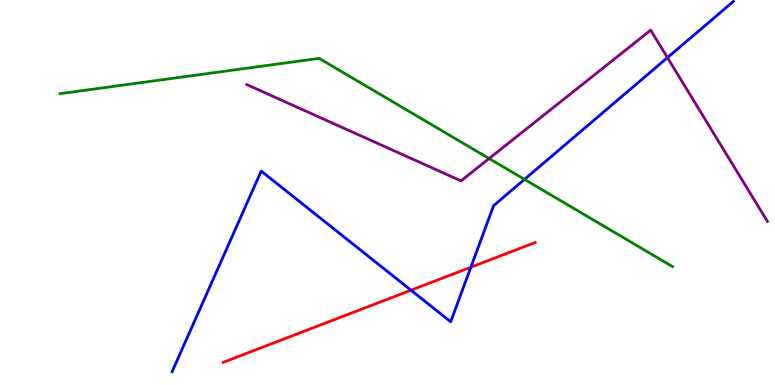[{'lines': ['blue', 'red'], 'intersections': [{'x': 5.3, 'y': 2.46}, {'x': 6.08, 'y': 3.06}]}, {'lines': ['green', 'red'], 'intersections': []}, {'lines': ['purple', 'red'], 'intersections': []}, {'lines': ['blue', 'green'], 'intersections': [{'x': 6.77, 'y': 5.34}]}, {'lines': ['blue', 'purple'], 'intersections': [{'x': 8.61, 'y': 8.5}]}, {'lines': ['green', 'purple'], 'intersections': [{'x': 6.31, 'y': 5.88}]}]